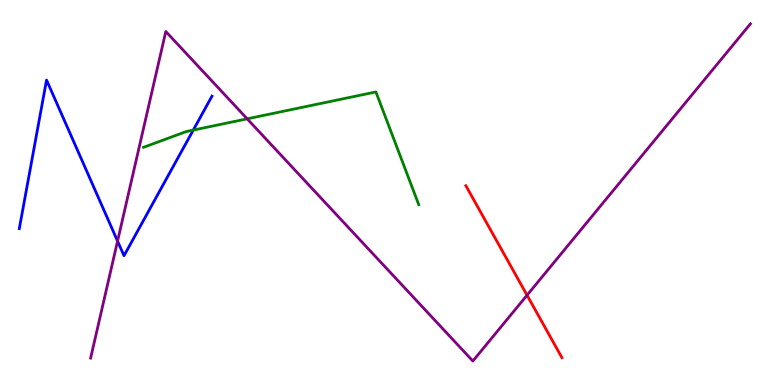[{'lines': ['blue', 'red'], 'intersections': []}, {'lines': ['green', 'red'], 'intersections': []}, {'lines': ['purple', 'red'], 'intersections': [{'x': 6.8, 'y': 2.33}]}, {'lines': ['blue', 'green'], 'intersections': [{'x': 2.49, 'y': 6.62}]}, {'lines': ['blue', 'purple'], 'intersections': [{'x': 1.52, 'y': 3.74}]}, {'lines': ['green', 'purple'], 'intersections': [{'x': 3.19, 'y': 6.91}]}]